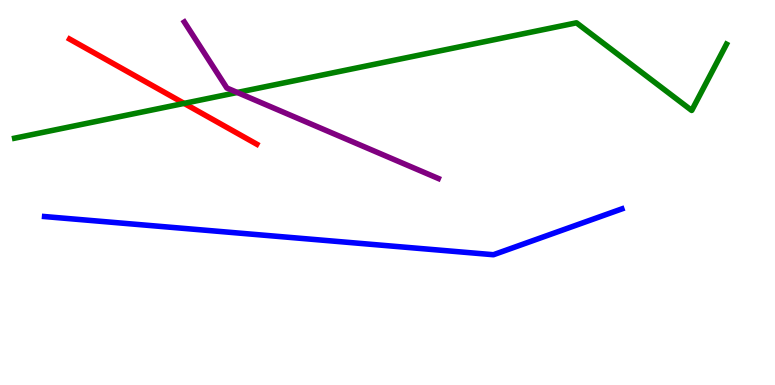[{'lines': ['blue', 'red'], 'intersections': []}, {'lines': ['green', 'red'], 'intersections': [{'x': 2.38, 'y': 7.31}]}, {'lines': ['purple', 'red'], 'intersections': []}, {'lines': ['blue', 'green'], 'intersections': []}, {'lines': ['blue', 'purple'], 'intersections': []}, {'lines': ['green', 'purple'], 'intersections': [{'x': 3.06, 'y': 7.6}]}]